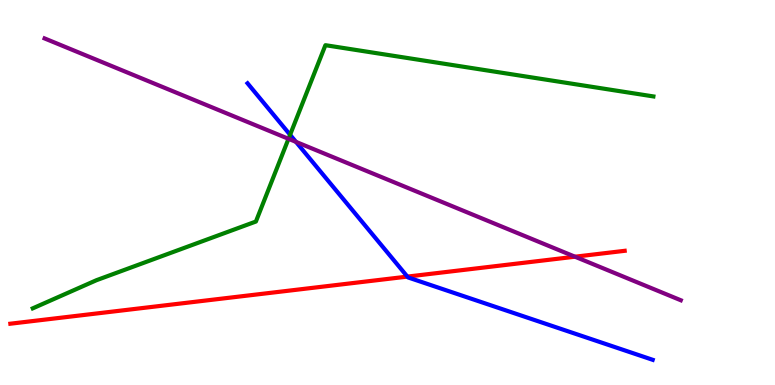[{'lines': ['blue', 'red'], 'intersections': [{'x': 5.26, 'y': 2.82}]}, {'lines': ['green', 'red'], 'intersections': []}, {'lines': ['purple', 'red'], 'intersections': [{'x': 7.42, 'y': 3.33}]}, {'lines': ['blue', 'green'], 'intersections': [{'x': 3.74, 'y': 6.5}]}, {'lines': ['blue', 'purple'], 'intersections': [{'x': 3.82, 'y': 6.31}]}, {'lines': ['green', 'purple'], 'intersections': [{'x': 3.72, 'y': 6.39}]}]